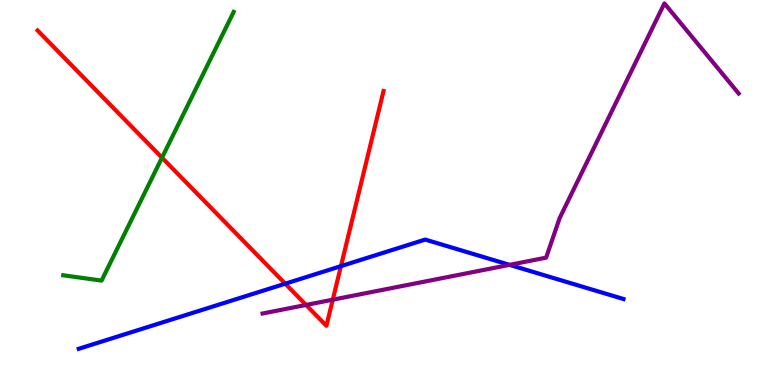[{'lines': ['blue', 'red'], 'intersections': [{'x': 3.68, 'y': 2.63}, {'x': 4.4, 'y': 3.09}]}, {'lines': ['green', 'red'], 'intersections': [{'x': 2.09, 'y': 5.9}]}, {'lines': ['purple', 'red'], 'intersections': [{'x': 3.95, 'y': 2.08}, {'x': 4.29, 'y': 2.22}]}, {'lines': ['blue', 'green'], 'intersections': []}, {'lines': ['blue', 'purple'], 'intersections': [{'x': 6.57, 'y': 3.12}]}, {'lines': ['green', 'purple'], 'intersections': []}]